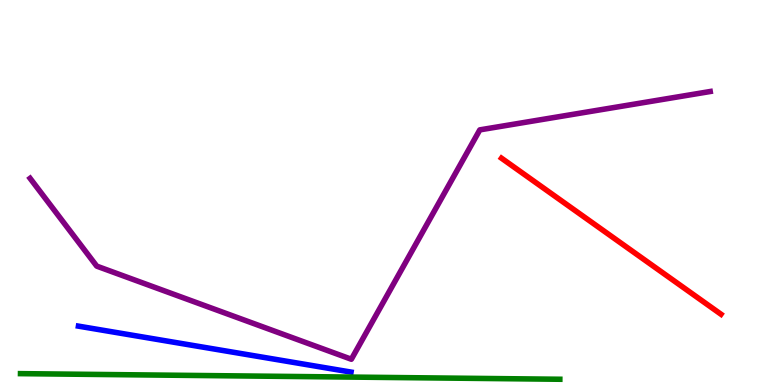[{'lines': ['blue', 'red'], 'intersections': []}, {'lines': ['green', 'red'], 'intersections': []}, {'lines': ['purple', 'red'], 'intersections': []}, {'lines': ['blue', 'green'], 'intersections': []}, {'lines': ['blue', 'purple'], 'intersections': []}, {'lines': ['green', 'purple'], 'intersections': []}]